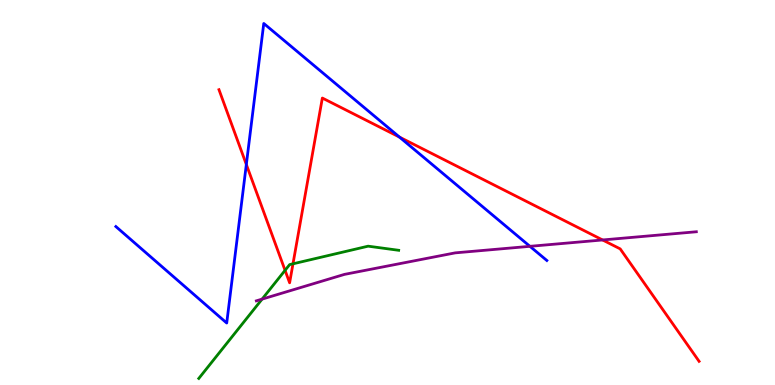[{'lines': ['blue', 'red'], 'intersections': [{'x': 3.18, 'y': 5.73}, {'x': 5.15, 'y': 6.44}]}, {'lines': ['green', 'red'], 'intersections': [{'x': 3.68, 'y': 2.98}, {'x': 3.78, 'y': 3.15}]}, {'lines': ['purple', 'red'], 'intersections': [{'x': 7.78, 'y': 3.77}]}, {'lines': ['blue', 'green'], 'intersections': []}, {'lines': ['blue', 'purple'], 'intersections': [{'x': 6.84, 'y': 3.6}]}, {'lines': ['green', 'purple'], 'intersections': [{'x': 3.38, 'y': 2.23}]}]